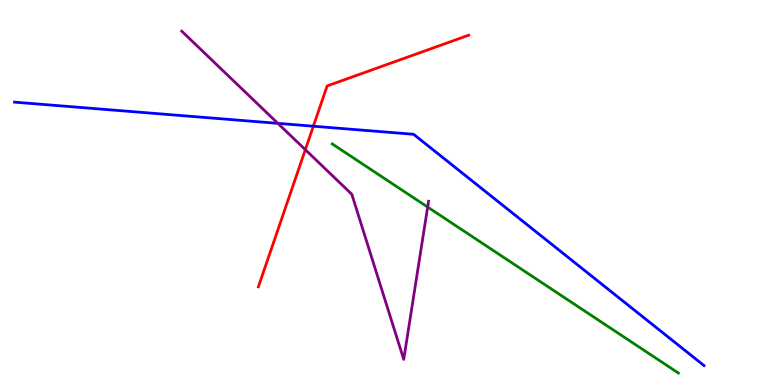[{'lines': ['blue', 'red'], 'intersections': [{'x': 4.04, 'y': 6.72}]}, {'lines': ['green', 'red'], 'intersections': []}, {'lines': ['purple', 'red'], 'intersections': [{'x': 3.94, 'y': 6.11}]}, {'lines': ['blue', 'green'], 'intersections': []}, {'lines': ['blue', 'purple'], 'intersections': [{'x': 3.59, 'y': 6.8}]}, {'lines': ['green', 'purple'], 'intersections': [{'x': 5.52, 'y': 4.62}]}]